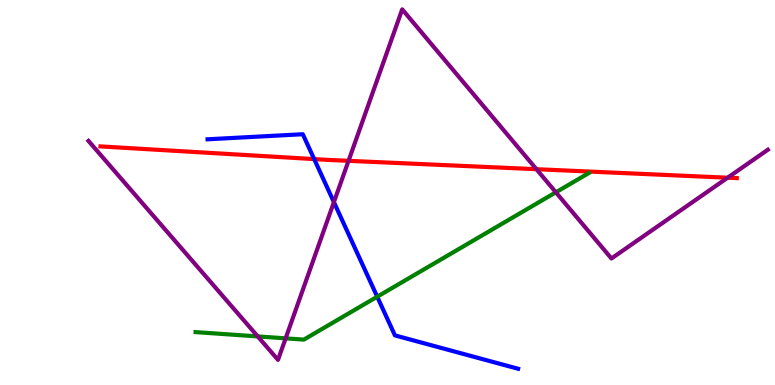[{'lines': ['blue', 'red'], 'intersections': [{'x': 4.05, 'y': 5.87}]}, {'lines': ['green', 'red'], 'intersections': []}, {'lines': ['purple', 'red'], 'intersections': [{'x': 4.5, 'y': 5.82}, {'x': 6.92, 'y': 5.61}, {'x': 9.39, 'y': 5.38}]}, {'lines': ['blue', 'green'], 'intersections': [{'x': 4.87, 'y': 2.29}]}, {'lines': ['blue', 'purple'], 'intersections': [{'x': 4.31, 'y': 4.75}]}, {'lines': ['green', 'purple'], 'intersections': [{'x': 3.33, 'y': 1.26}, {'x': 3.69, 'y': 1.21}, {'x': 7.17, 'y': 5.0}]}]